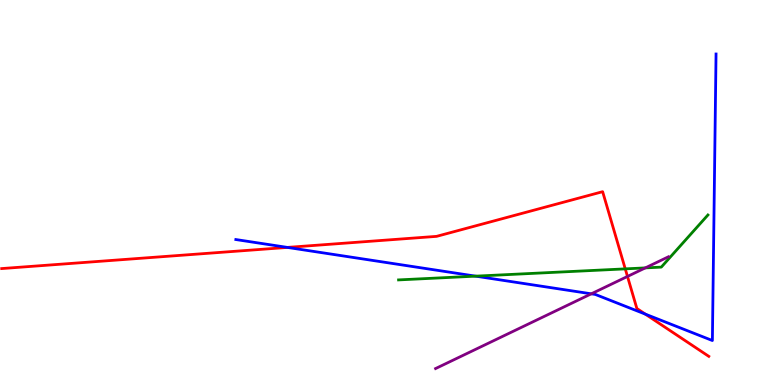[{'lines': ['blue', 'red'], 'intersections': [{'x': 3.71, 'y': 3.57}, {'x': 8.33, 'y': 1.84}]}, {'lines': ['green', 'red'], 'intersections': [{'x': 8.07, 'y': 3.02}]}, {'lines': ['purple', 'red'], 'intersections': [{'x': 8.1, 'y': 2.82}]}, {'lines': ['blue', 'green'], 'intersections': [{'x': 6.14, 'y': 2.83}]}, {'lines': ['blue', 'purple'], 'intersections': [{'x': 7.63, 'y': 2.37}]}, {'lines': ['green', 'purple'], 'intersections': [{'x': 8.33, 'y': 3.04}]}]